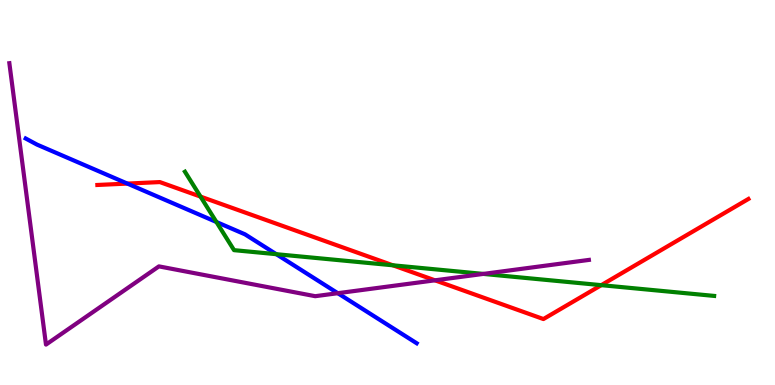[{'lines': ['blue', 'red'], 'intersections': [{'x': 1.64, 'y': 5.23}]}, {'lines': ['green', 'red'], 'intersections': [{'x': 2.59, 'y': 4.89}, {'x': 5.07, 'y': 3.11}, {'x': 7.76, 'y': 2.59}]}, {'lines': ['purple', 'red'], 'intersections': [{'x': 5.61, 'y': 2.72}]}, {'lines': ['blue', 'green'], 'intersections': [{'x': 2.79, 'y': 4.23}, {'x': 3.57, 'y': 3.4}]}, {'lines': ['blue', 'purple'], 'intersections': [{'x': 4.36, 'y': 2.38}]}, {'lines': ['green', 'purple'], 'intersections': [{'x': 6.24, 'y': 2.89}]}]